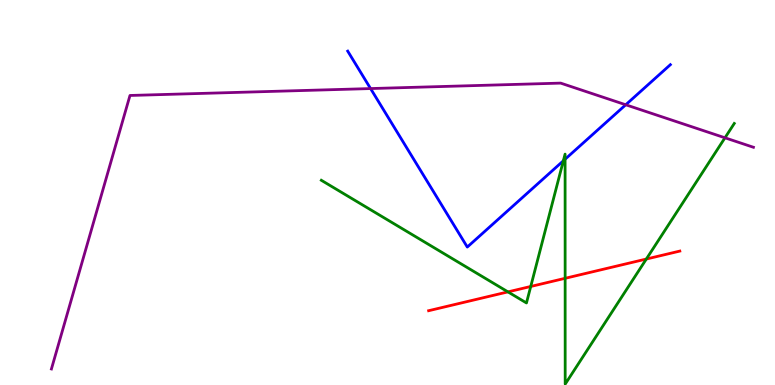[{'lines': ['blue', 'red'], 'intersections': []}, {'lines': ['green', 'red'], 'intersections': [{'x': 6.55, 'y': 2.42}, {'x': 6.85, 'y': 2.56}, {'x': 7.29, 'y': 2.77}, {'x': 8.34, 'y': 3.27}]}, {'lines': ['purple', 'red'], 'intersections': []}, {'lines': ['blue', 'green'], 'intersections': [{'x': 7.27, 'y': 5.82}, {'x': 7.29, 'y': 5.86}]}, {'lines': ['blue', 'purple'], 'intersections': [{'x': 4.78, 'y': 7.7}, {'x': 8.07, 'y': 7.28}]}, {'lines': ['green', 'purple'], 'intersections': [{'x': 9.35, 'y': 6.42}]}]